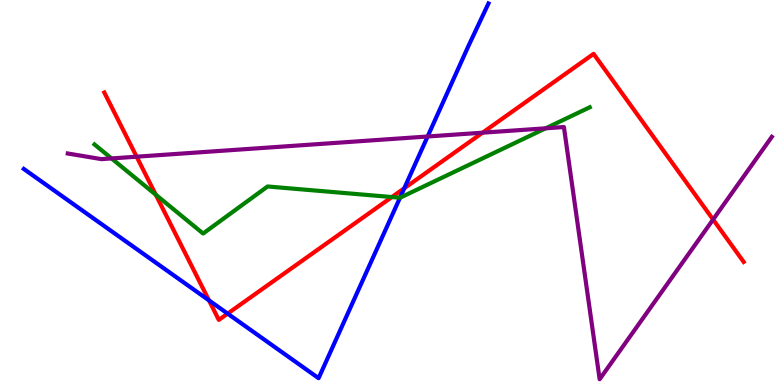[{'lines': ['blue', 'red'], 'intersections': [{'x': 2.7, 'y': 2.2}, {'x': 2.94, 'y': 1.85}, {'x': 5.22, 'y': 5.11}]}, {'lines': ['green', 'red'], 'intersections': [{'x': 2.01, 'y': 4.94}, {'x': 5.06, 'y': 4.88}]}, {'lines': ['purple', 'red'], 'intersections': [{'x': 1.76, 'y': 5.93}, {'x': 6.23, 'y': 6.55}, {'x': 9.2, 'y': 4.3}]}, {'lines': ['blue', 'green'], 'intersections': [{'x': 5.16, 'y': 4.86}]}, {'lines': ['blue', 'purple'], 'intersections': [{'x': 5.52, 'y': 6.45}]}, {'lines': ['green', 'purple'], 'intersections': [{'x': 1.44, 'y': 5.88}, {'x': 7.04, 'y': 6.67}]}]